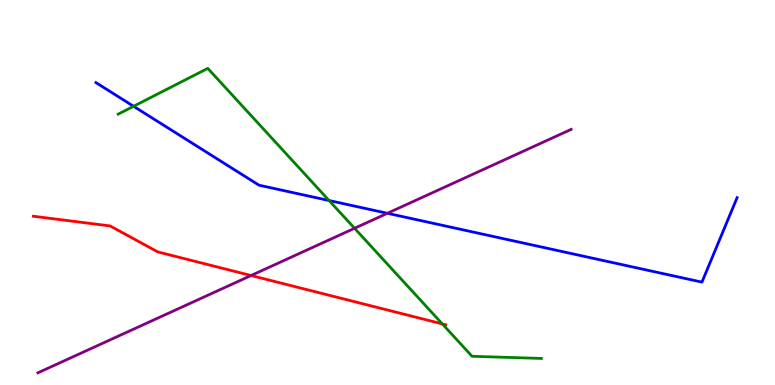[{'lines': ['blue', 'red'], 'intersections': []}, {'lines': ['green', 'red'], 'intersections': [{'x': 5.71, 'y': 1.59}]}, {'lines': ['purple', 'red'], 'intersections': [{'x': 3.24, 'y': 2.84}]}, {'lines': ['blue', 'green'], 'intersections': [{'x': 1.72, 'y': 7.24}, {'x': 4.25, 'y': 4.79}]}, {'lines': ['blue', 'purple'], 'intersections': [{'x': 5.0, 'y': 4.46}]}, {'lines': ['green', 'purple'], 'intersections': [{'x': 4.57, 'y': 4.07}]}]